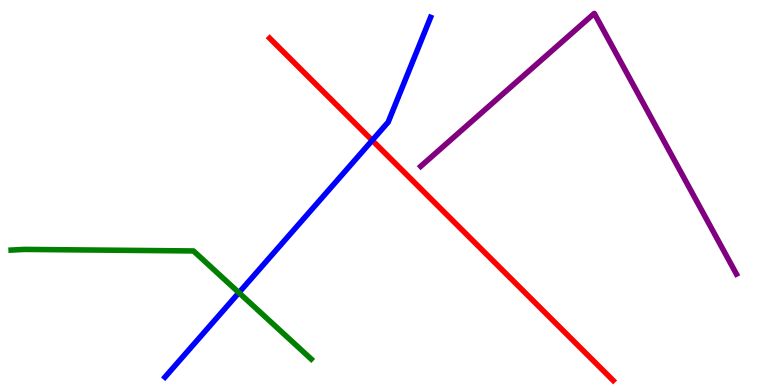[{'lines': ['blue', 'red'], 'intersections': [{'x': 4.8, 'y': 6.35}]}, {'lines': ['green', 'red'], 'intersections': []}, {'lines': ['purple', 'red'], 'intersections': []}, {'lines': ['blue', 'green'], 'intersections': [{'x': 3.08, 'y': 2.4}]}, {'lines': ['blue', 'purple'], 'intersections': []}, {'lines': ['green', 'purple'], 'intersections': []}]